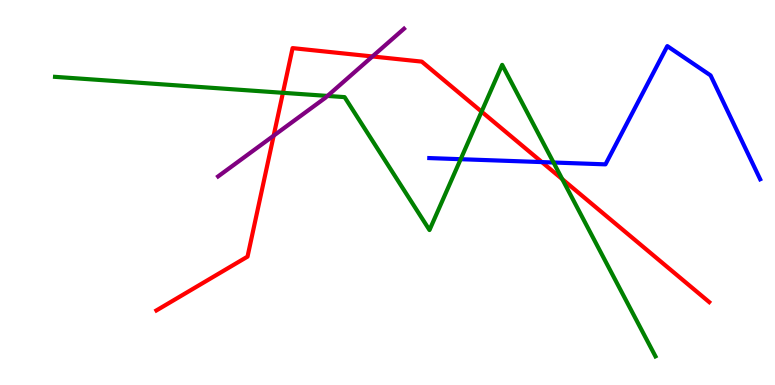[{'lines': ['blue', 'red'], 'intersections': [{'x': 6.99, 'y': 5.79}]}, {'lines': ['green', 'red'], 'intersections': [{'x': 3.65, 'y': 7.59}, {'x': 6.21, 'y': 7.1}, {'x': 7.26, 'y': 5.35}]}, {'lines': ['purple', 'red'], 'intersections': [{'x': 3.53, 'y': 6.48}, {'x': 4.81, 'y': 8.53}]}, {'lines': ['blue', 'green'], 'intersections': [{'x': 5.94, 'y': 5.87}, {'x': 7.14, 'y': 5.78}]}, {'lines': ['blue', 'purple'], 'intersections': []}, {'lines': ['green', 'purple'], 'intersections': [{'x': 4.23, 'y': 7.51}]}]